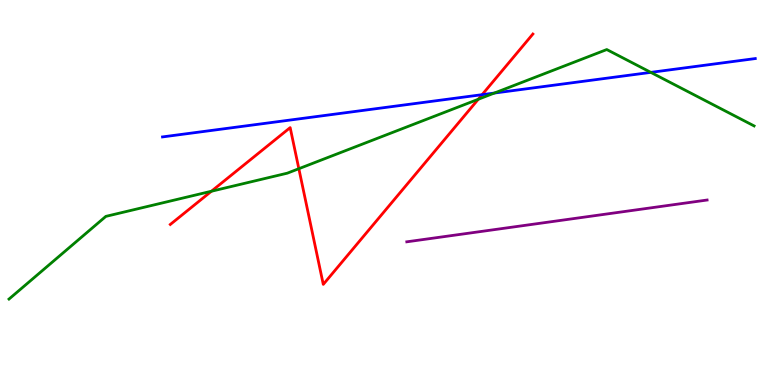[{'lines': ['blue', 'red'], 'intersections': [{'x': 6.22, 'y': 7.54}]}, {'lines': ['green', 'red'], 'intersections': [{'x': 2.73, 'y': 5.03}, {'x': 3.86, 'y': 5.62}, {'x': 6.17, 'y': 7.42}]}, {'lines': ['purple', 'red'], 'intersections': []}, {'lines': ['blue', 'green'], 'intersections': [{'x': 6.38, 'y': 7.58}, {'x': 8.4, 'y': 8.12}]}, {'lines': ['blue', 'purple'], 'intersections': []}, {'lines': ['green', 'purple'], 'intersections': []}]